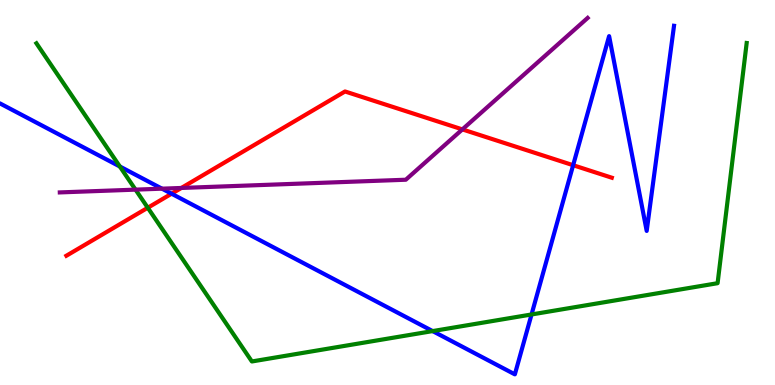[{'lines': ['blue', 'red'], 'intersections': [{'x': 2.21, 'y': 4.97}, {'x': 7.4, 'y': 5.71}]}, {'lines': ['green', 'red'], 'intersections': [{'x': 1.91, 'y': 4.6}]}, {'lines': ['purple', 'red'], 'intersections': [{'x': 2.34, 'y': 5.12}, {'x': 5.97, 'y': 6.64}]}, {'lines': ['blue', 'green'], 'intersections': [{'x': 1.55, 'y': 5.68}, {'x': 5.58, 'y': 1.4}, {'x': 6.86, 'y': 1.83}]}, {'lines': ['blue', 'purple'], 'intersections': [{'x': 2.09, 'y': 5.1}]}, {'lines': ['green', 'purple'], 'intersections': [{'x': 1.75, 'y': 5.07}]}]